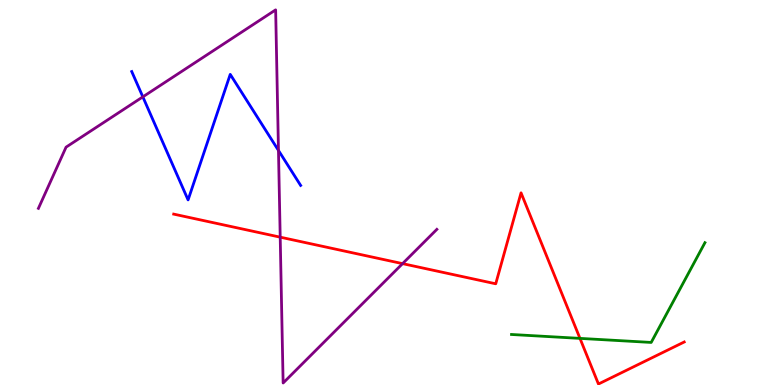[{'lines': ['blue', 'red'], 'intersections': []}, {'lines': ['green', 'red'], 'intersections': [{'x': 7.48, 'y': 1.21}]}, {'lines': ['purple', 'red'], 'intersections': [{'x': 3.62, 'y': 3.84}, {'x': 5.19, 'y': 3.15}]}, {'lines': ['blue', 'green'], 'intersections': []}, {'lines': ['blue', 'purple'], 'intersections': [{'x': 1.84, 'y': 7.48}, {'x': 3.59, 'y': 6.09}]}, {'lines': ['green', 'purple'], 'intersections': []}]